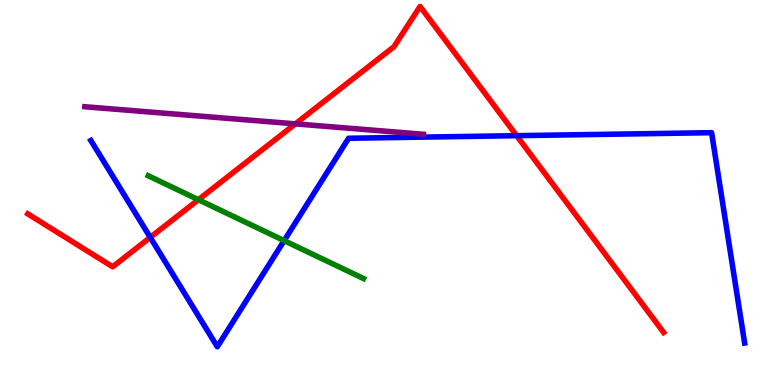[{'lines': ['blue', 'red'], 'intersections': [{'x': 1.94, 'y': 3.83}, {'x': 6.67, 'y': 6.48}]}, {'lines': ['green', 'red'], 'intersections': [{'x': 2.56, 'y': 4.81}]}, {'lines': ['purple', 'red'], 'intersections': [{'x': 3.81, 'y': 6.78}]}, {'lines': ['blue', 'green'], 'intersections': [{'x': 3.67, 'y': 3.75}]}, {'lines': ['blue', 'purple'], 'intersections': []}, {'lines': ['green', 'purple'], 'intersections': []}]